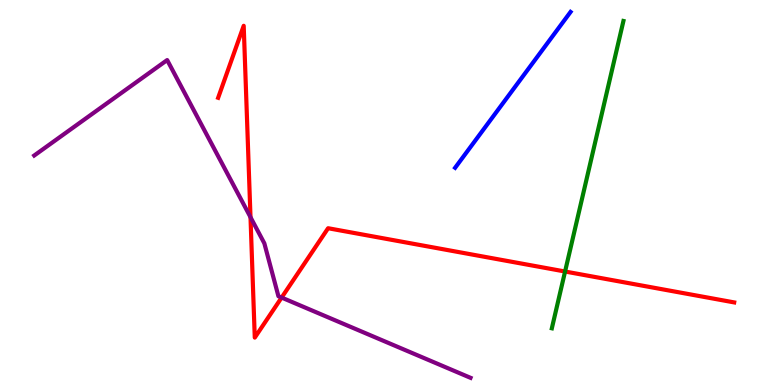[{'lines': ['blue', 'red'], 'intersections': []}, {'lines': ['green', 'red'], 'intersections': [{'x': 7.29, 'y': 2.95}]}, {'lines': ['purple', 'red'], 'intersections': [{'x': 3.23, 'y': 4.36}, {'x': 3.63, 'y': 2.27}]}, {'lines': ['blue', 'green'], 'intersections': []}, {'lines': ['blue', 'purple'], 'intersections': []}, {'lines': ['green', 'purple'], 'intersections': []}]